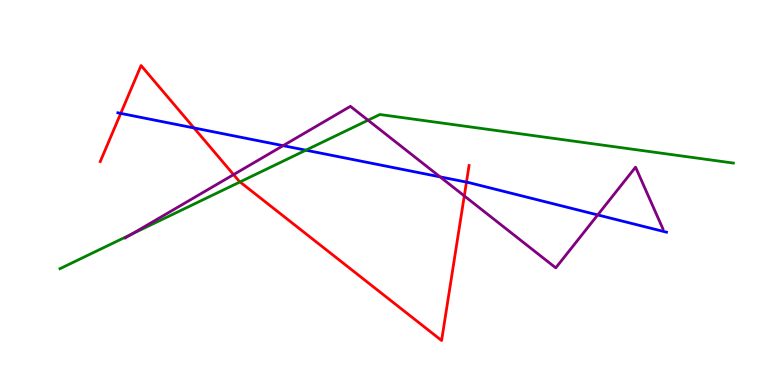[{'lines': ['blue', 'red'], 'intersections': [{'x': 1.56, 'y': 7.05}, {'x': 2.5, 'y': 6.68}, {'x': 6.02, 'y': 5.27}]}, {'lines': ['green', 'red'], 'intersections': [{'x': 3.1, 'y': 5.27}]}, {'lines': ['purple', 'red'], 'intersections': [{'x': 3.01, 'y': 5.46}, {'x': 5.99, 'y': 4.91}]}, {'lines': ['blue', 'green'], 'intersections': [{'x': 3.95, 'y': 6.1}]}, {'lines': ['blue', 'purple'], 'intersections': [{'x': 3.65, 'y': 6.22}, {'x': 5.68, 'y': 5.41}, {'x': 7.71, 'y': 4.42}]}, {'lines': ['green', 'purple'], 'intersections': [{'x': 1.7, 'y': 3.92}, {'x': 4.75, 'y': 6.88}]}]